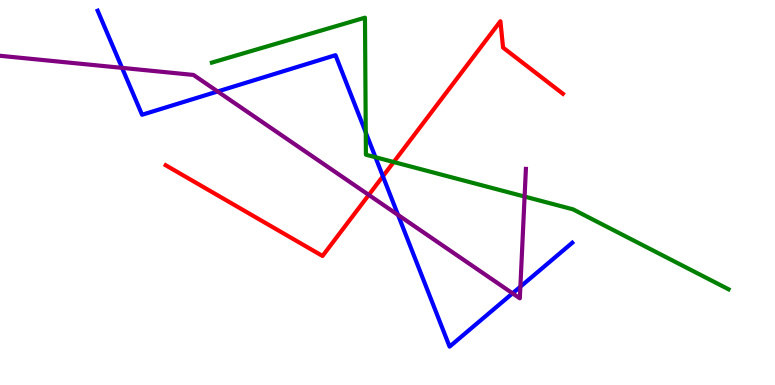[{'lines': ['blue', 'red'], 'intersections': [{'x': 4.94, 'y': 5.42}]}, {'lines': ['green', 'red'], 'intersections': [{'x': 5.08, 'y': 5.79}]}, {'lines': ['purple', 'red'], 'intersections': [{'x': 4.76, 'y': 4.94}]}, {'lines': ['blue', 'green'], 'intersections': [{'x': 4.72, 'y': 6.56}, {'x': 4.84, 'y': 5.92}]}, {'lines': ['blue', 'purple'], 'intersections': [{'x': 1.57, 'y': 8.24}, {'x': 2.81, 'y': 7.62}, {'x': 5.14, 'y': 4.42}, {'x': 6.61, 'y': 2.38}, {'x': 6.71, 'y': 2.55}]}, {'lines': ['green', 'purple'], 'intersections': [{'x': 6.77, 'y': 4.89}]}]